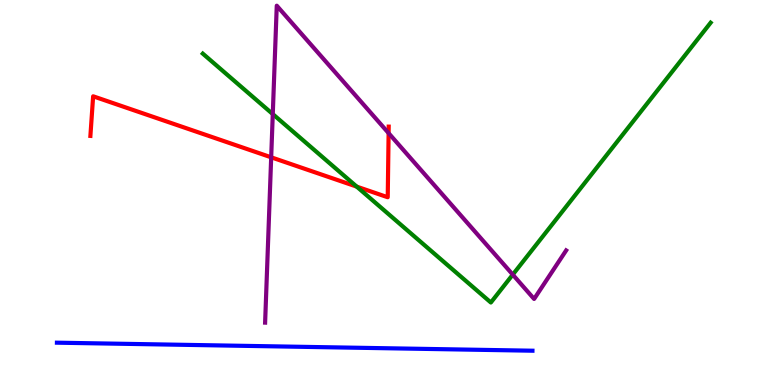[{'lines': ['blue', 'red'], 'intersections': []}, {'lines': ['green', 'red'], 'intersections': [{'x': 4.6, 'y': 5.15}]}, {'lines': ['purple', 'red'], 'intersections': [{'x': 3.5, 'y': 5.91}, {'x': 5.01, 'y': 6.54}]}, {'lines': ['blue', 'green'], 'intersections': []}, {'lines': ['blue', 'purple'], 'intersections': []}, {'lines': ['green', 'purple'], 'intersections': [{'x': 3.52, 'y': 7.04}, {'x': 6.62, 'y': 2.87}]}]